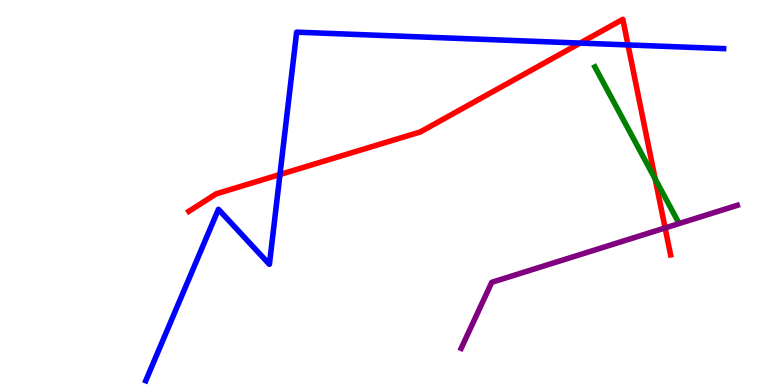[{'lines': ['blue', 'red'], 'intersections': [{'x': 3.61, 'y': 5.47}, {'x': 7.49, 'y': 8.88}, {'x': 8.1, 'y': 8.83}]}, {'lines': ['green', 'red'], 'intersections': [{'x': 8.45, 'y': 5.35}]}, {'lines': ['purple', 'red'], 'intersections': [{'x': 8.58, 'y': 4.08}]}, {'lines': ['blue', 'green'], 'intersections': []}, {'lines': ['blue', 'purple'], 'intersections': []}, {'lines': ['green', 'purple'], 'intersections': []}]